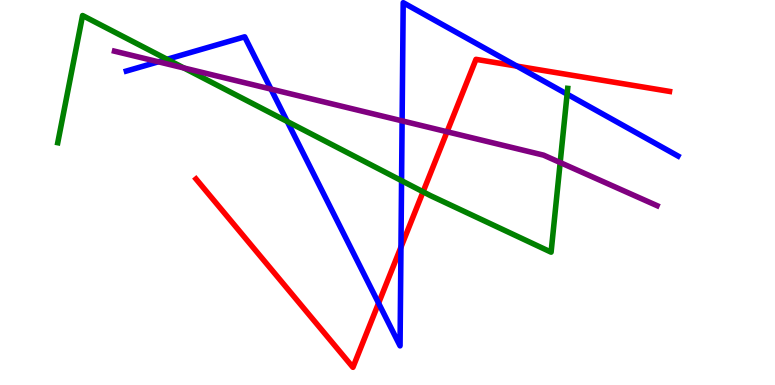[{'lines': ['blue', 'red'], 'intersections': [{'x': 4.88, 'y': 2.13}, {'x': 5.17, 'y': 3.58}, {'x': 6.67, 'y': 8.28}]}, {'lines': ['green', 'red'], 'intersections': [{'x': 5.46, 'y': 5.02}]}, {'lines': ['purple', 'red'], 'intersections': [{'x': 5.77, 'y': 6.58}]}, {'lines': ['blue', 'green'], 'intersections': [{'x': 2.16, 'y': 8.46}, {'x': 3.71, 'y': 6.84}, {'x': 5.18, 'y': 5.31}, {'x': 7.32, 'y': 7.55}]}, {'lines': ['blue', 'purple'], 'intersections': [{'x': 2.04, 'y': 8.39}, {'x': 3.5, 'y': 7.69}, {'x': 5.19, 'y': 6.86}]}, {'lines': ['green', 'purple'], 'intersections': [{'x': 2.37, 'y': 8.23}, {'x': 7.23, 'y': 5.78}]}]